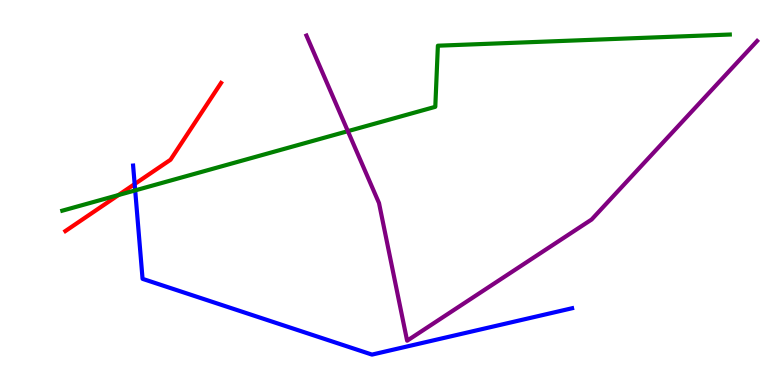[{'lines': ['blue', 'red'], 'intersections': [{'x': 1.74, 'y': 5.22}]}, {'lines': ['green', 'red'], 'intersections': [{'x': 1.53, 'y': 4.93}]}, {'lines': ['purple', 'red'], 'intersections': []}, {'lines': ['blue', 'green'], 'intersections': [{'x': 1.74, 'y': 5.05}]}, {'lines': ['blue', 'purple'], 'intersections': []}, {'lines': ['green', 'purple'], 'intersections': [{'x': 4.49, 'y': 6.59}]}]